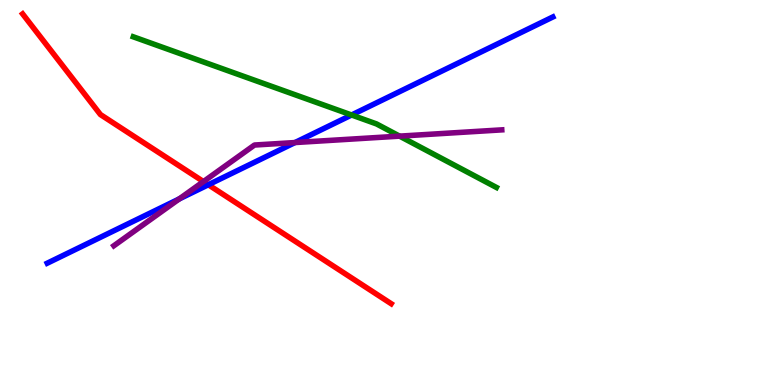[{'lines': ['blue', 'red'], 'intersections': [{'x': 2.69, 'y': 5.2}]}, {'lines': ['green', 'red'], 'intersections': []}, {'lines': ['purple', 'red'], 'intersections': [{'x': 2.63, 'y': 5.28}]}, {'lines': ['blue', 'green'], 'intersections': [{'x': 4.54, 'y': 7.01}]}, {'lines': ['blue', 'purple'], 'intersections': [{'x': 2.31, 'y': 4.83}, {'x': 3.81, 'y': 6.3}]}, {'lines': ['green', 'purple'], 'intersections': [{'x': 5.16, 'y': 6.46}]}]